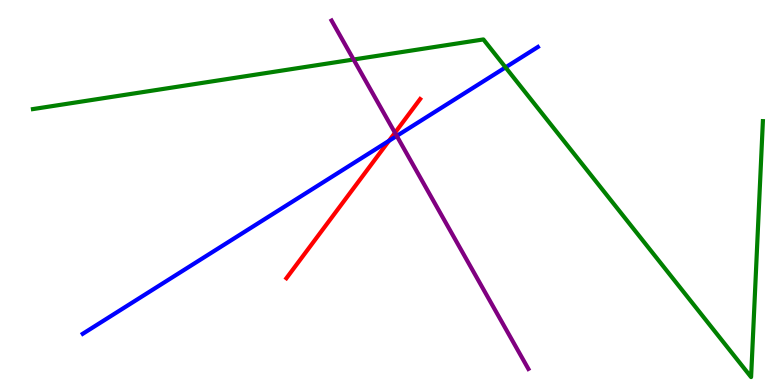[{'lines': ['blue', 'red'], 'intersections': [{'x': 5.02, 'y': 6.34}]}, {'lines': ['green', 'red'], 'intersections': []}, {'lines': ['purple', 'red'], 'intersections': [{'x': 5.1, 'y': 6.55}]}, {'lines': ['blue', 'green'], 'intersections': [{'x': 6.52, 'y': 8.25}]}, {'lines': ['blue', 'purple'], 'intersections': [{'x': 5.12, 'y': 6.47}]}, {'lines': ['green', 'purple'], 'intersections': [{'x': 4.56, 'y': 8.45}]}]